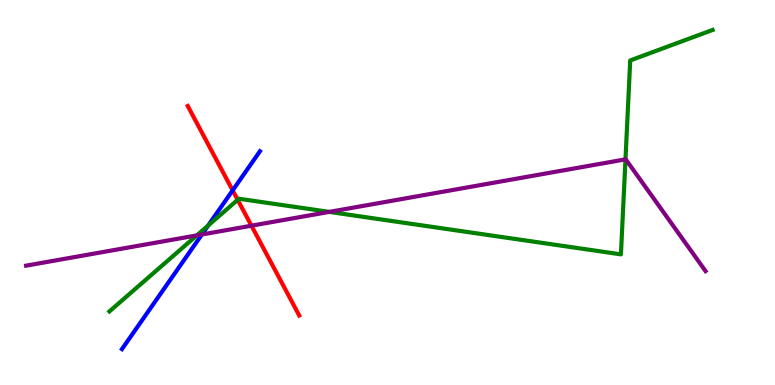[{'lines': ['blue', 'red'], 'intersections': [{'x': 3.0, 'y': 5.06}]}, {'lines': ['green', 'red'], 'intersections': [{'x': 3.07, 'y': 4.81}]}, {'lines': ['purple', 'red'], 'intersections': [{'x': 3.24, 'y': 4.14}]}, {'lines': ['blue', 'green'], 'intersections': [{'x': 2.69, 'y': 4.14}]}, {'lines': ['blue', 'purple'], 'intersections': [{'x': 2.61, 'y': 3.91}]}, {'lines': ['green', 'purple'], 'intersections': [{'x': 2.54, 'y': 3.89}, {'x': 4.25, 'y': 4.5}, {'x': 8.07, 'y': 5.86}]}]